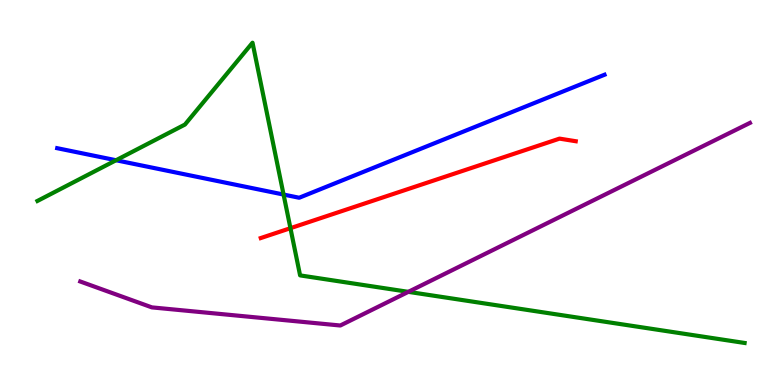[{'lines': ['blue', 'red'], 'intersections': []}, {'lines': ['green', 'red'], 'intersections': [{'x': 3.75, 'y': 4.07}]}, {'lines': ['purple', 'red'], 'intersections': []}, {'lines': ['blue', 'green'], 'intersections': [{'x': 1.5, 'y': 5.84}, {'x': 3.66, 'y': 4.95}]}, {'lines': ['blue', 'purple'], 'intersections': []}, {'lines': ['green', 'purple'], 'intersections': [{'x': 5.27, 'y': 2.42}]}]